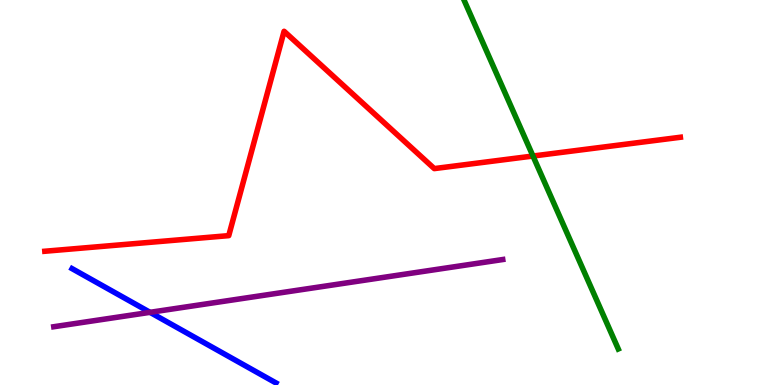[{'lines': ['blue', 'red'], 'intersections': []}, {'lines': ['green', 'red'], 'intersections': [{'x': 6.88, 'y': 5.95}]}, {'lines': ['purple', 'red'], 'intersections': []}, {'lines': ['blue', 'green'], 'intersections': []}, {'lines': ['blue', 'purple'], 'intersections': [{'x': 1.94, 'y': 1.89}]}, {'lines': ['green', 'purple'], 'intersections': []}]